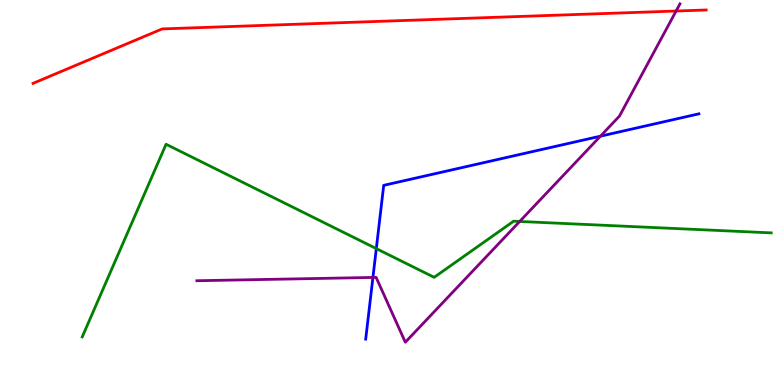[{'lines': ['blue', 'red'], 'intersections': []}, {'lines': ['green', 'red'], 'intersections': []}, {'lines': ['purple', 'red'], 'intersections': [{'x': 8.72, 'y': 9.71}]}, {'lines': ['blue', 'green'], 'intersections': [{'x': 4.86, 'y': 3.54}]}, {'lines': ['blue', 'purple'], 'intersections': [{'x': 4.81, 'y': 2.79}, {'x': 7.75, 'y': 6.46}]}, {'lines': ['green', 'purple'], 'intersections': [{'x': 6.71, 'y': 4.25}]}]